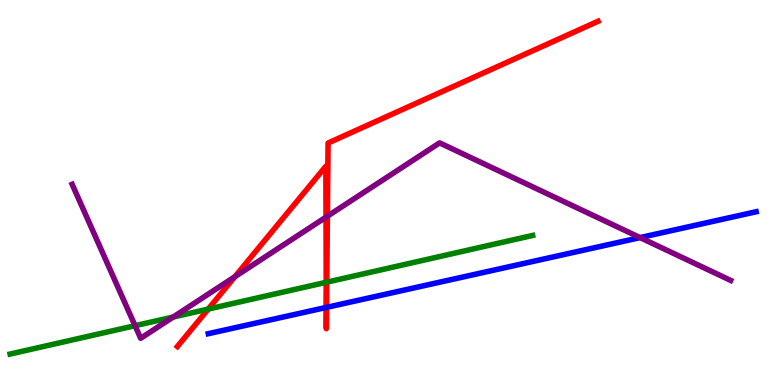[{'lines': ['blue', 'red'], 'intersections': [{'x': 4.21, 'y': 2.01}, {'x': 4.21, 'y': 2.02}]}, {'lines': ['green', 'red'], 'intersections': [{'x': 2.69, 'y': 1.97}, {'x': 4.21, 'y': 2.67}, {'x': 4.22, 'y': 2.67}]}, {'lines': ['purple', 'red'], 'intersections': [{'x': 3.03, 'y': 2.81}, {'x': 4.21, 'y': 4.36}, {'x': 4.22, 'y': 4.38}]}, {'lines': ['blue', 'green'], 'intersections': []}, {'lines': ['blue', 'purple'], 'intersections': [{'x': 8.26, 'y': 3.83}]}, {'lines': ['green', 'purple'], 'intersections': [{'x': 1.74, 'y': 1.54}, {'x': 2.23, 'y': 1.77}]}]